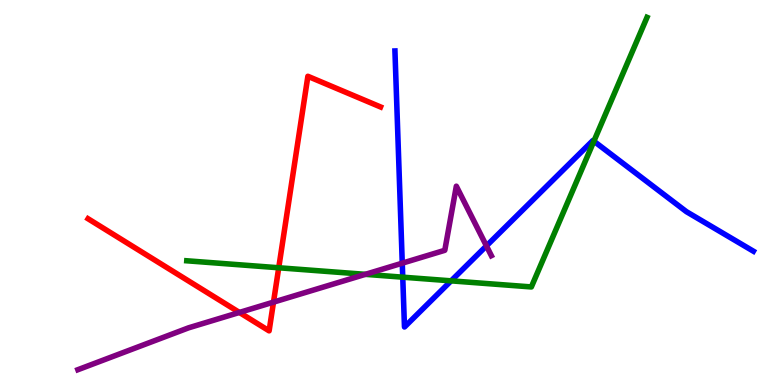[{'lines': ['blue', 'red'], 'intersections': []}, {'lines': ['green', 'red'], 'intersections': [{'x': 3.6, 'y': 3.05}]}, {'lines': ['purple', 'red'], 'intersections': [{'x': 3.09, 'y': 1.88}, {'x': 3.53, 'y': 2.15}]}, {'lines': ['blue', 'green'], 'intersections': [{'x': 5.2, 'y': 2.8}, {'x': 5.82, 'y': 2.71}, {'x': 7.66, 'y': 6.33}]}, {'lines': ['blue', 'purple'], 'intersections': [{'x': 5.19, 'y': 3.16}, {'x': 6.28, 'y': 3.61}]}, {'lines': ['green', 'purple'], 'intersections': [{'x': 4.71, 'y': 2.87}]}]